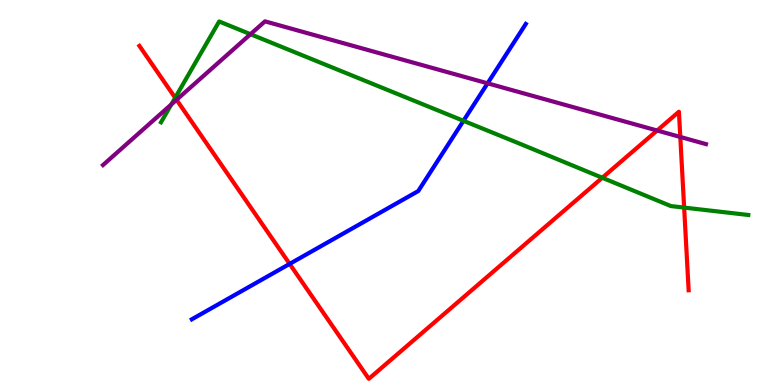[{'lines': ['blue', 'red'], 'intersections': [{'x': 3.74, 'y': 3.15}]}, {'lines': ['green', 'red'], 'intersections': [{'x': 2.26, 'y': 7.46}, {'x': 7.77, 'y': 5.38}, {'x': 8.83, 'y': 4.61}]}, {'lines': ['purple', 'red'], 'intersections': [{'x': 2.28, 'y': 7.41}, {'x': 8.48, 'y': 6.61}, {'x': 8.78, 'y': 6.44}]}, {'lines': ['blue', 'green'], 'intersections': [{'x': 5.98, 'y': 6.86}]}, {'lines': ['blue', 'purple'], 'intersections': [{'x': 6.29, 'y': 7.84}]}, {'lines': ['green', 'purple'], 'intersections': [{'x': 2.21, 'y': 7.29}, {'x': 3.23, 'y': 9.11}]}]